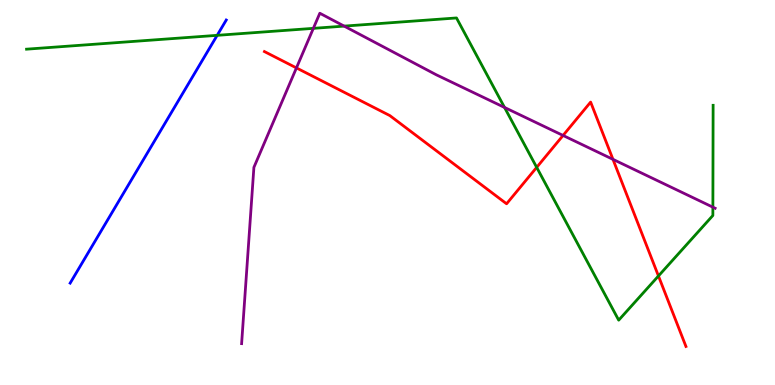[{'lines': ['blue', 'red'], 'intersections': []}, {'lines': ['green', 'red'], 'intersections': [{'x': 6.93, 'y': 5.65}, {'x': 8.5, 'y': 2.83}]}, {'lines': ['purple', 'red'], 'intersections': [{'x': 3.82, 'y': 8.24}, {'x': 7.27, 'y': 6.48}, {'x': 7.91, 'y': 5.86}]}, {'lines': ['blue', 'green'], 'intersections': [{'x': 2.8, 'y': 9.08}]}, {'lines': ['blue', 'purple'], 'intersections': []}, {'lines': ['green', 'purple'], 'intersections': [{'x': 4.04, 'y': 9.26}, {'x': 4.44, 'y': 9.32}, {'x': 6.51, 'y': 7.21}, {'x': 9.2, 'y': 4.62}]}]